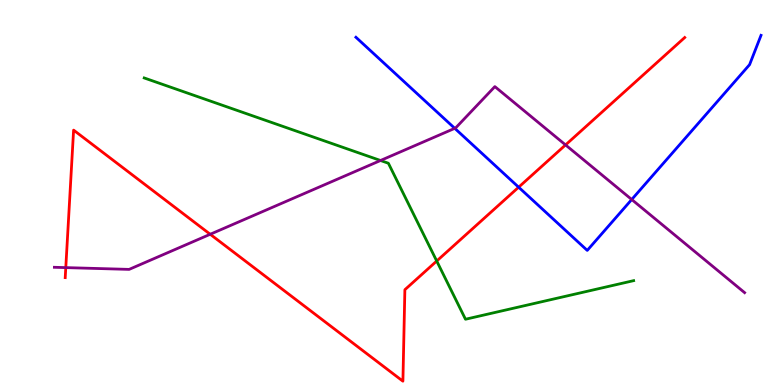[{'lines': ['blue', 'red'], 'intersections': [{'x': 6.69, 'y': 5.14}]}, {'lines': ['green', 'red'], 'intersections': [{'x': 5.64, 'y': 3.22}]}, {'lines': ['purple', 'red'], 'intersections': [{'x': 0.849, 'y': 3.05}, {'x': 2.71, 'y': 3.92}, {'x': 7.3, 'y': 6.24}]}, {'lines': ['blue', 'green'], 'intersections': []}, {'lines': ['blue', 'purple'], 'intersections': [{'x': 5.87, 'y': 6.67}, {'x': 8.15, 'y': 4.82}]}, {'lines': ['green', 'purple'], 'intersections': [{'x': 4.91, 'y': 5.83}]}]